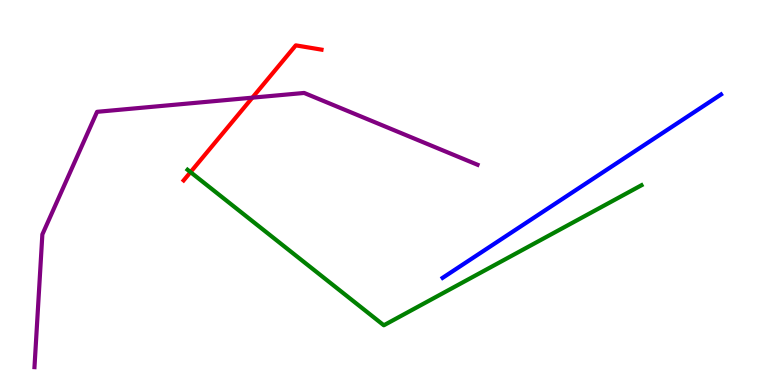[{'lines': ['blue', 'red'], 'intersections': []}, {'lines': ['green', 'red'], 'intersections': [{'x': 2.46, 'y': 5.53}]}, {'lines': ['purple', 'red'], 'intersections': [{'x': 3.26, 'y': 7.46}]}, {'lines': ['blue', 'green'], 'intersections': []}, {'lines': ['blue', 'purple'], 'intersections': []}, {'lines': ['green', 'purple'], 'intersections': []}]